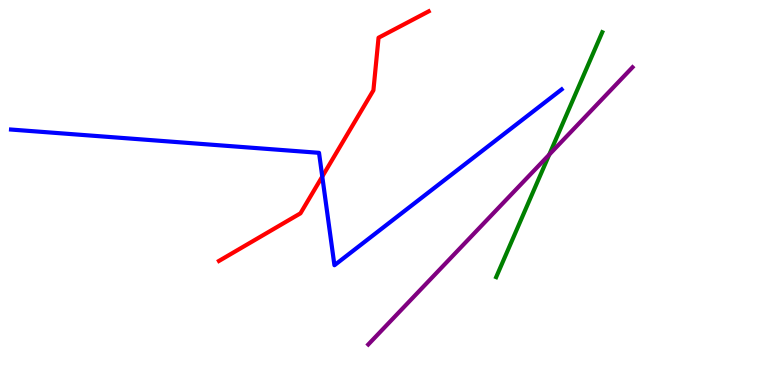[{'lines': ['blue', 'red'], 'intersections': [{'x': 4.16, 'y': 5.41}]}, {'lines': ['green', 'red'], 'intersections': []}, {'lines': ['purple', 'red'], 'intersections': []}, {'lines': ['blue', 'green'], 'intersections': []}, {'lines': ['blue', 'purple'], 'intersections': []}, {'lines': ['green', 'purple'], 'intersections': [{'x': 7.09, 'y': 5.98}]}]